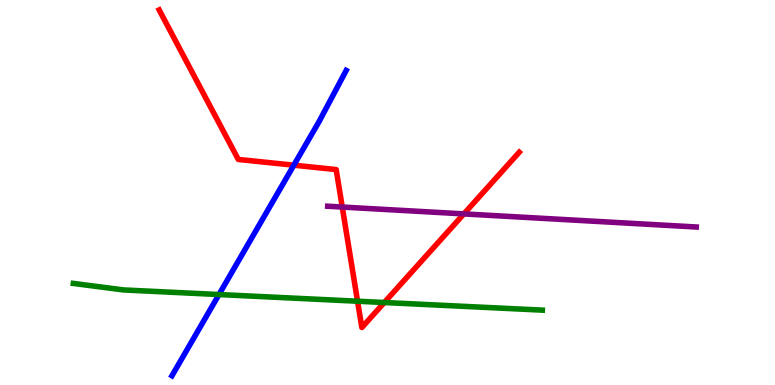[{'lines': ['blue', 'red'], 'intersections': [{'x': 3.79, 'y': 5.71}]}, {'lines': ['green', 'red'], 'intersections': [{'x': 4.61, 'y': 2.18}, {'x': 4.96, 'y': 2.14}]}, {'lines': ['purple', 'red'], 'intersections': [{'x': 4.42, 'y': 4.62}, {'x': 5.99, 'y': 4.44}]}, {'lines': ['blue', 'green'], 'intersections': [{'x': 2.83, 'y': 2.35}]}, {'lines': ['blue', 'purple'], 'intersections': []}, {'lines': ['green', 'purple'], 'intersections': []}]